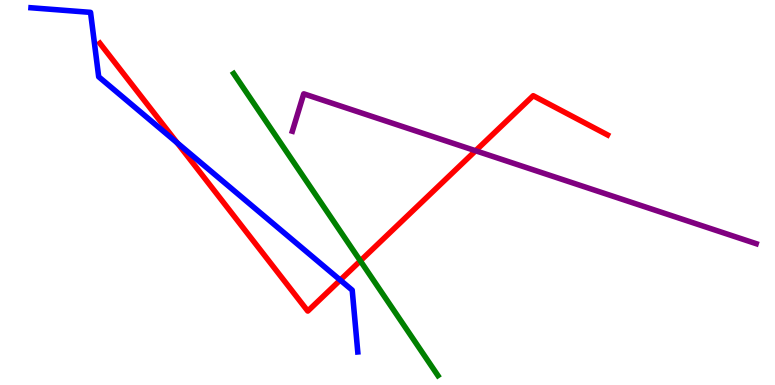[{'lines': ['blue', 'red'], 'intersections': [{'x': 2.29, 'y': 6.29}, {'x': 4.39, 'y': 2.73}]}, {'lines': ['green', 'red'], 'intersections': [{'x': 4.65, 'y': 3.22}]}, {'lines': ['purple', 'red'], 'intersections': [{'x': 6.14, 'y': 6.08}]}, {'lines': ['blue', 'green'], 'intersections': []}, {'lines': ['blue', 'purple'], 'intersections': []}, {'lines': ['green', 'purple'], 'intersections': []}]